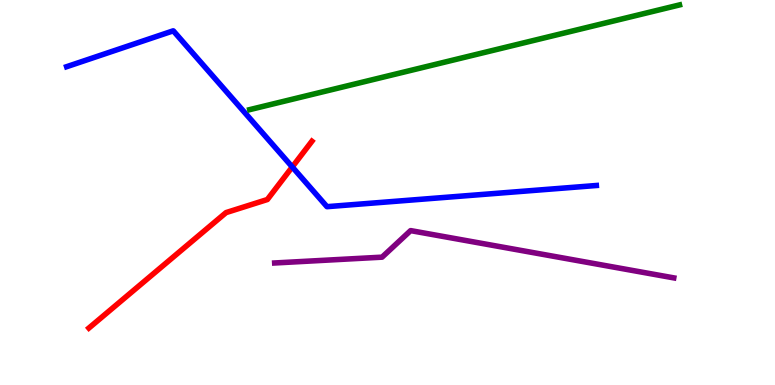[{'lines': ['blue', 'red'], 'intersections': [{'x': 3.77, 'y': 5.66}]}, {'lines': ['green', 'red'], 'intersections': []}, {'lines': ['purple', 'red'], 'intersections': []}, {'lines': ['blue', 'green'], 'intersections': []}, {'lines': ['blue', 'purple'], 'intersections': []}, {'lines': ['green', 'purple'], 'intersections': []}]